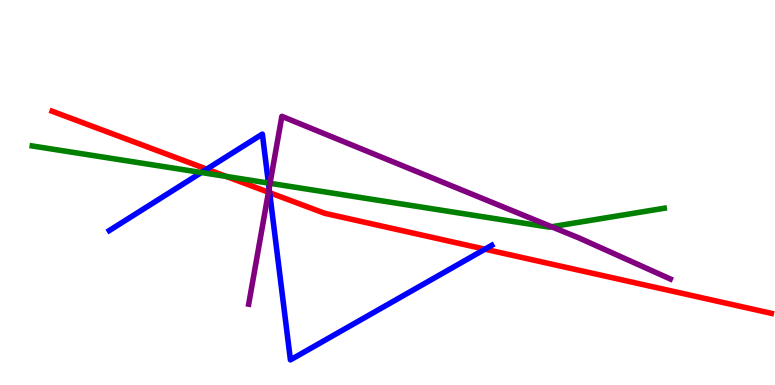[{'lines': ['blue', 'red'], 'intersections': [{'x': 2.67, 'y': 5.61}, {'x': 3.48, 'y': 5.0}, {'x': 6.26, 'y': 3.53}]}, {'lines': ['green', 'red'], 'intersections': [{'x': 2.92, 'y': 5.42}]}, {'lines': ['purple', 'red'], 'intersections': [{'x': 3.46, 'y': 5.01}]}, {'lines': ['blue', 'green'], 'intersections': [{'x': 2.6, 'y': 5.52}, {'x': 3.46, 'y': 5.25}]}, {'lines': ['blue', 'purple'], 'intersections': [{'x': 3.47, 'y': 5.1}]}, {'lines': ['green', 'purple'], 'intersections': [{'x': 3.48, 'y': 5.24}, {'x': 7.12, 'y': 4.11}]}]